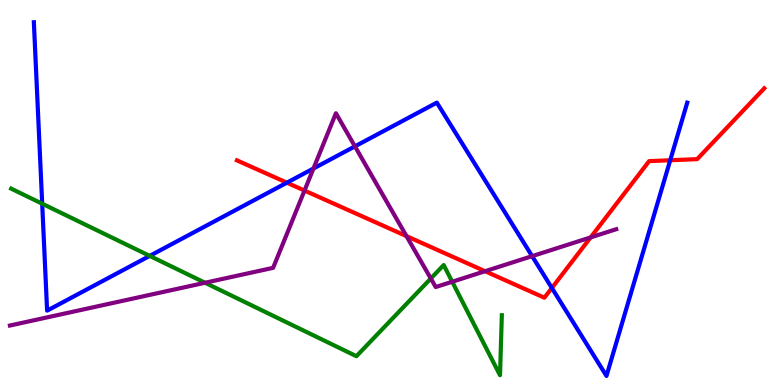[{'lines': ['blue', 'red'], 'intersections': [{'x': 3.7, 'y': 5.25}, {'x': 7.12, 'y': 2.52}, {'x': 8.65, 'y': 5.84}]}, {'lines': ['green', 'red'], 'intersections': []}, {'lines': ['purple', 'red'], 'intersections': [{'x': 3.93, 'y': 5.05}, {'x': 5.24, 'y': 3.87}, {'x': 6.26, 'y': 2.96}, {'x': 7.62, 'y': 3.83}]}, {'lines': ['blue', 'green'], 'intersections': [{'x': 0.544, 'y': 4.71}, {'x': 1.93, 'y': 3.35}]}, {'lines': ['blue', 'purple'], 'intersections': [{'x': 4.04, 'y': 5.62}, {'x': 4.58, 'y': 6.2}, {'x': 6.87, 'y': 3.35}]}, {'lines': ['green', 'purple'], 'intersections': [{'x': 2.65, 'y': 2.66}, {'x': 5.56, 'y': 2.77}, {'x': 5.84, 'y': 2.68}]}]